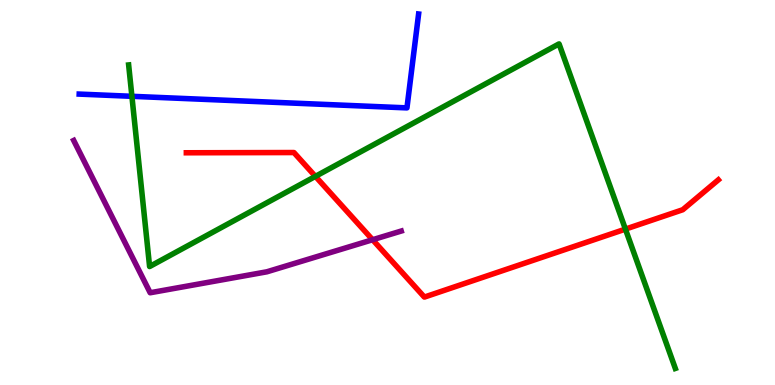[{'lines': ['blue', 'red'], 'intersections': []}, {'lines': ['green', 'red'], 'intersections': [{'x': 4.07, 'y': 5.42}, {'x': 8.07, 'y': 4.05}]}, {'lines': ['purple', 'red'], 'intersections': [{'x': 4.81, 'y': 3.77}]}, {'lines': ['blue', 'green'], 'intersections': [{'x': 1.7, 'y': 7.5}]}, {'lines': ['blue', 'purple'], 'intersections': []}, {'lines': ['green', 'purple'], 'intersections': []}]